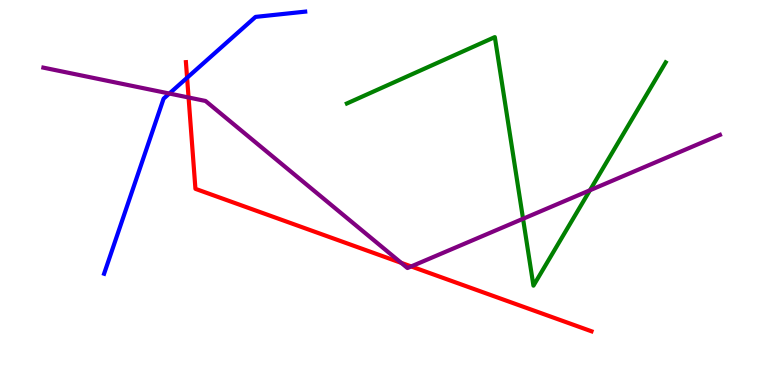[{'lines': ['blue', 'red'], 'intersections': [{'x': 2.41, 'y': 7.98}]}, {'lines': ['green', 'red'], 'intersections': []}, {'lines': ['purple', 'red'], 'intersections': [{'x': 2.43, 'y': 7.47}, {'x': 5.18, 'y': 3.17}, {'x': 5.31, 'y': 3.08}]}, {'lines': ['blue', 'green'], 'intersections': []}, {'lines': ['blue', 'purple'], 'intersections': [{'x': 2.19, 'y': 7.57}]}, {'lines': ['green', 'purple'], 'intersections': [{'x': 6.75, 'y': 4.32}, {'x': 7.61, 'y': 5.06}]}]